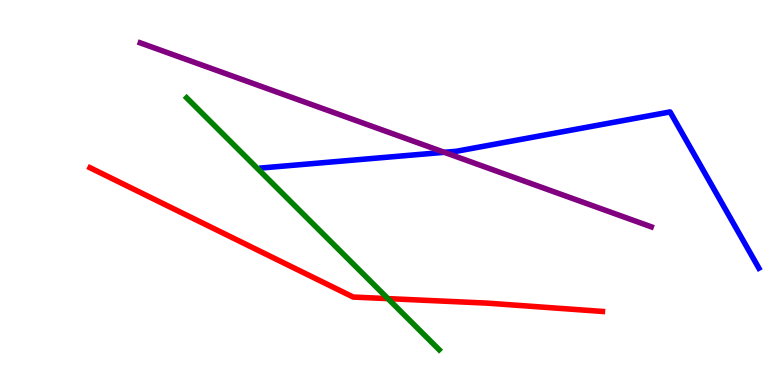[{'lines': ['blue', 'red'], 'intersections': []}, {'lines': ['green', 'red'], 'intersections': [{'x': 5.01, 'y': 2.24}]}, {'lines': ['purple', 'red'], 'intersections': []}, {'lines': ['blue', 'green'], 'intersections': []}, {'lines': ['blue', 'purple'], 'intersections': [{'x': 5.73, 'y': 6.04}]}, {'lines': ['green', 'purple'], 'intersections': []}]